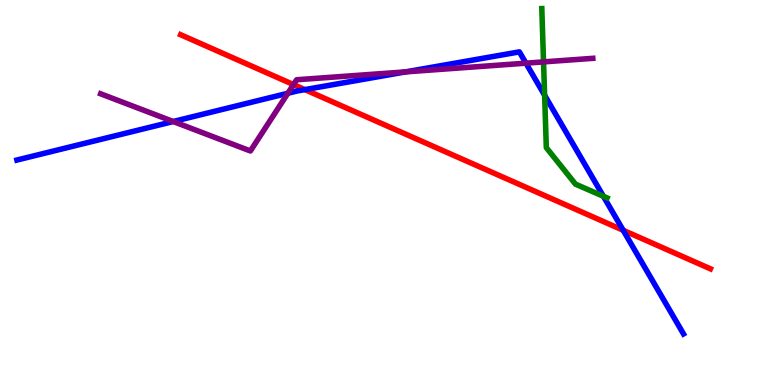[{'lines': ['blue', 'red'], 'intersections': [{'x': 3.93, 'y': 7.67}, {'x': 8.04, 'y': 4.02}]}, {'lines': ['green', 'red'], 'intersections': []}, {'lines': ['purple', 'red'], 'intersections': [{'x': 3.79, 'y': 7.8}]}, {'lines': ['blue', 'green'], 'intersections': [{'x': 7.03, 'y': 7.53}, {'x': 7.79, 'y': 4.9}]}, {'lines': ['blue', 'purple'], 'intersections': [{'x': 2.24, 'y': 6.84}, {'x': 3.71, 'y': 7.58}, {'x': 5.24, 'y': 8.13}, {'x': 6.79, 'y': 8.36}]}, {'lines': ['green', 'purple'], 'intersections': [{'x': 7.01, 'y': 8.39}]}]